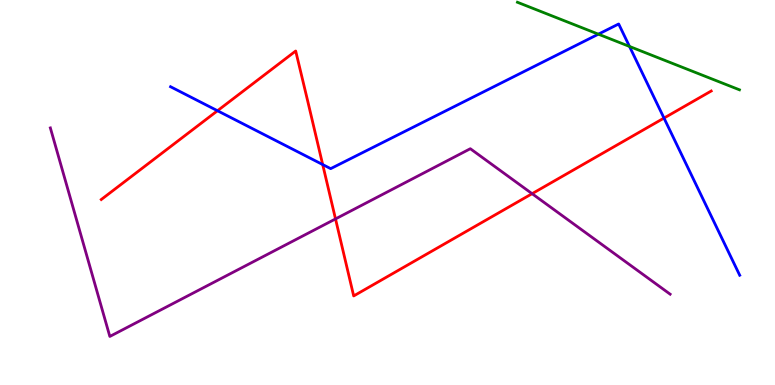[{'lines': ['blue', 'red'], 'intersections': [{'x': 2.81, 'y': 7.12}, {'x': 4.16, 'y': 5.73}, {'x': 8.57, 'y': 6.93}]}, {'lines': ['green', 'red'], 'intersections': []}, {'lines': ['purple', 'red'], 'intersections': [{'x': 4.33, 'y': 4.31}, {'x': 6.87, 'y': 4.97}]}, {'lines': ['blue', 'green'], 'intersections': [{'x': 7.72, 'y': 9.11}, {'x': 8.12, 'y': 8.79}]}, {'lines': ['blue', 'purple'], 'intersections': []}, {'lines': ['green', 'purple'], 'intersections': []}]